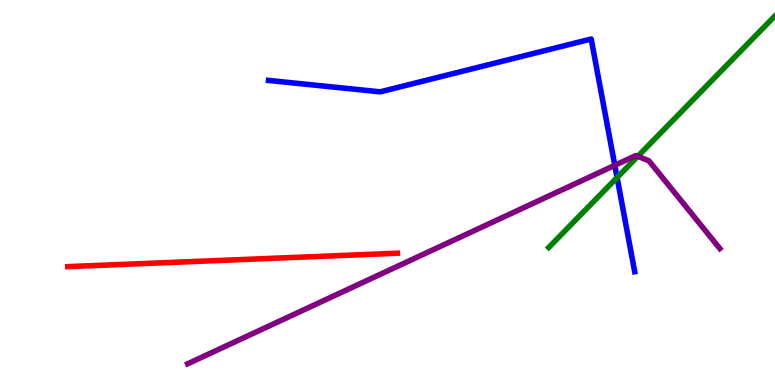[{'lines': ['blue', 'red'], 'intersections': []}, {'lines': ['green', 'red'], 'intersections': []}, {'lines': ['purple', 'red'], 'intersections': []}, {'lines': ['blue', 'green'], 'intersections': [{'x': 7.96, 'y': 5.39}]}, {'lines': ['blue', 'purple'], 'intersections': [{'x': 7.93, 'y': 5.71}]}, {'lines': ['green', 'purple'], 'intersections': [{'x': 8.23, 'y': 5.94}]}]